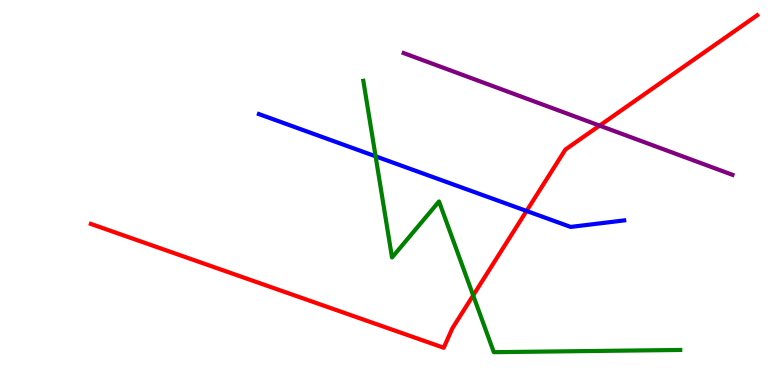[{'lines': ['blue', 'red'], 'intersections': [{'x': 6.79, 'y': 4.52}]}, {'lines': ['green', 'red'], 'intersections': [{'x': 6.11, 'y': 2.33}]}, {'lines': ['purple', 'red'], 'intersections': [{'x': 7.74, 'y': 6.74}]}, {'lines': ['blue', 'green'], 'intersections': [{'x': 4.85, 'y': 5.94}]}, {'lines': ['blue', 'purple'], 'intersections': []}, {'lines': ['green', 'purple'], 'intersections': []}]